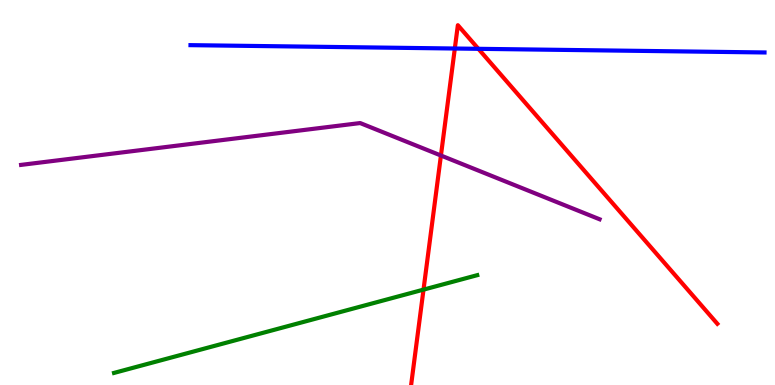[{'lines': ['blue', 'red'], 'intersections': [{'x': 5.87, 'y': 8.74}, {'x': 6.17, 'y': 8.73}]}, {'lines': ['green', 'red'], 'intersections': [{'x': 5.46, 'y': 2.48}]}, {'lines': ['purple', 'red'], 'intersections': [{'x': 5.69, 'y': 5.96}]}, {'lines': ['blue', 'green'], 'intersections': []}, {'lines': ['blue', 'purple'], 'intersections': []}, {'lines': ['green', 'purple'], 'intersections': []}]